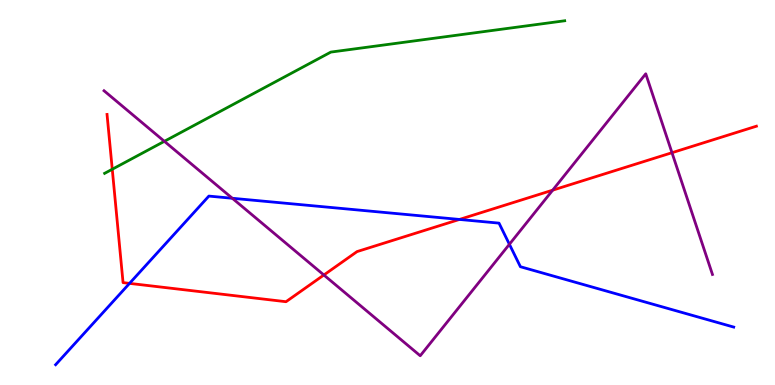[{'lines': ['blue', 'red'], 'intersections': [{'x': 1.67, 'y': 2.64}, {'x': 5.93, 'y': 4.3}]}, {'lines': ['green', 'red'], 'intersections': [{'x': 1.45, 'y': 5.6}]}, {'lines': ['purple', 'red'], 'intersections': [{'x': 4.18, 'y': 2.86}, {'x': 7.13, 'y': 5.06}, {'x': 8.67, 'y': 6.03}]}, {'lines': ['blue', 'green'], 'intersections': []}, {'lines': ['blue', 'purple'], 'intersections': [{'x': 3.0, 'y': 4.85}, {'x': 6.57, 'y': 3.65}]}, {'lines': ['green', 'purple'], 'intersections': [{'x': 2.12, 'y': 6.33}]}]